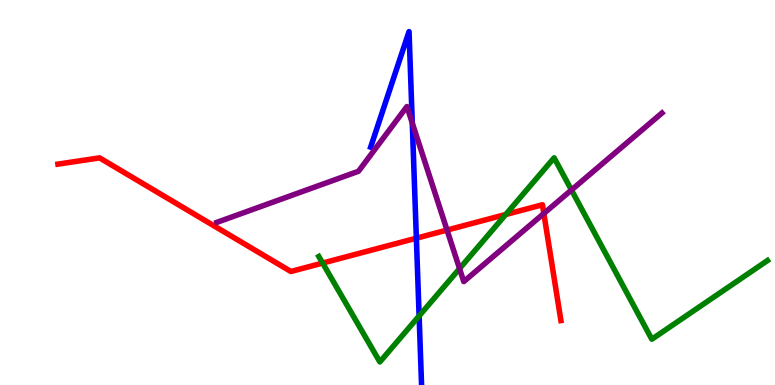[{'lines': ['blue', 'red'], 'intersections': [{'x': 5.37, 'y': 3.81}]}, {'lines': ['green', 'red'], 'intersections': [{'x': 4.16, 'y': 3.17}, {'x': 6.53, 'y': 4.43}]}, {'lines': ['purple', 'red'], 'intersections': [{'x': 5.77, 'y': 4.02}, {'x': 7.02, 'y': 4.46}]}, {'lines': ['blue', 'green'], 'intersections': [{'x': 5.41, 'y': 1.79}]}, {'lines': ['blue', 'purple'], 'intersections': [{'x': 5.32, 'y': 6.81}]}, {'lines': ['green', 'purple'], 'intersections': [{'x': 5.93, 'y': 3.02}, {'x': 7.37, 'y': 5.07}]}]